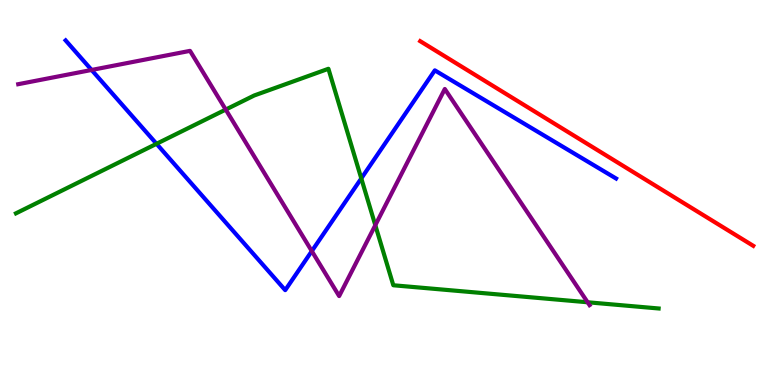[{'lines': ['blue', 'red'], 'intersections': []}, {'lines': ['green', 'red'], 'intersections': []}, {'lines': ['purple', 'red'], 'intersections': []}, {'lines': ['blue', 'green'], 'intersections': [{'x': 2.02, 'y': 6.26}, {'x': 4.66, 'y': 5.37}]}, {'lines': ['blue', 'purple'], 'intersections': [{'x': 1.18, 'y': 8.18}, {'x': 4.02, 'y': 3.48}]}, {'lines': ['green', 'purple'], 'intersections': [{'x': 2.91, 'y': 7.15}, {'x': 4.84, 'y': 4.15}, {'x': 7.58, 'y': 2.15}]}]